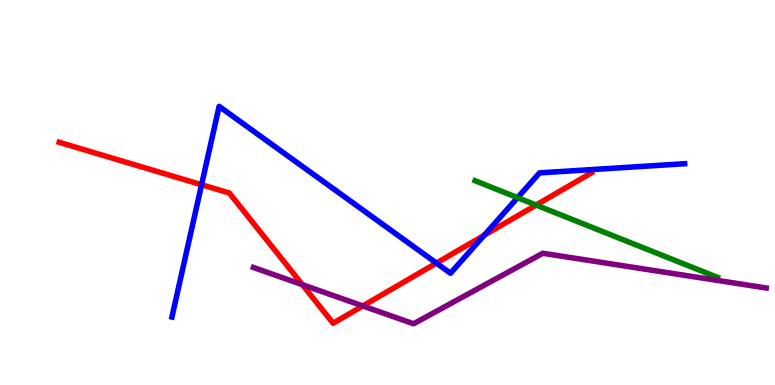[{'lines': ['blue', 'red'], 'intersections': [{'x': 2.6, 'y': 5.2}, {'x': 5.63, 'y': 3.17}, {'x': 6.25, 'y': 3.89}]}, {'lines': ['green', 'red'], 'intersections': [{'x': 6.92, 'y': 4.67}]}, {'lines': ['purple', 'red'], 'intersections': [{'x': 3.9, 'y': 2.61}, {'x': 4.68, 'y': 2.05}]}, {'lines': ['blue', 'green'], 'intersections': [{'x': 6.68, 'y': 4.87}]}, {'lines': ['blue', 'purple'], 'intersections': []}, {'lines': ['green', 'purple'], 'intersections': []}]